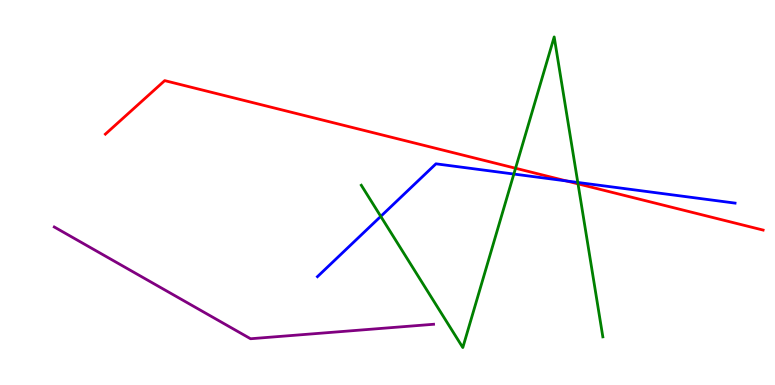[{'lines': ['blue', 'red'], 'intersections': [{'x': 7.31, 'y': 5.3}]}, {'lines': ['green', 'red'], 'intersections': [{'x': 6.65, 'y': 5.63}, {'x': 7.46, 'y': 5.22}]}, {'lines': ['purple', 'red'], 'intersections': []}, {'lines': ['blue', 'green'], 'intersections': [{'x': 4.91, 'y': 4.38}, {'x': 6.63, 'y': 5.48}, {'x': 7.46, 'y': 5.26}]}, {'lines': ['blue', 'purple'], 'intersections': []}, {'lines': ['green', 'purple'], 'intersections': []}]